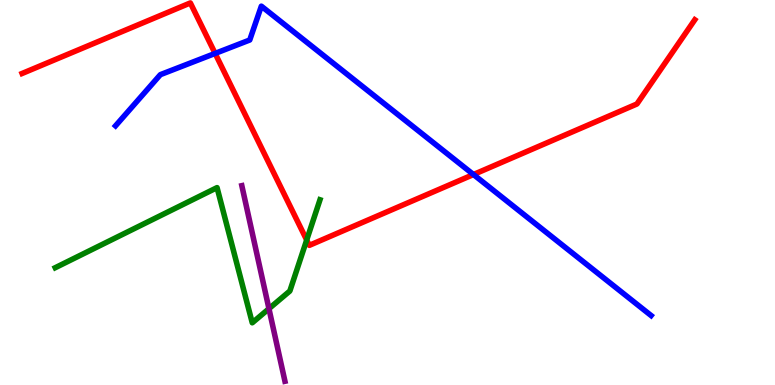[{'lines': ['blue', 'red'], 'intersections': [{'x': 2.78, 'y': 8.61}, {'x': 6.11, 'y': 5.47}]}, {'lines': ['green', 'red'], 'intersections': [{'x': 3.96, 'y': 3.77}]}, {'lines': ['purple', 'red'], 'intersections': []}, {'lines': ['blue', 'green'], 'intersections': []}, {'lines': ['blue', 'purple'], 'intersections': []}, {'lines': ['green', 'purple'], 'intersections': [{'x': 3.47, 'y': 1.98}]}]